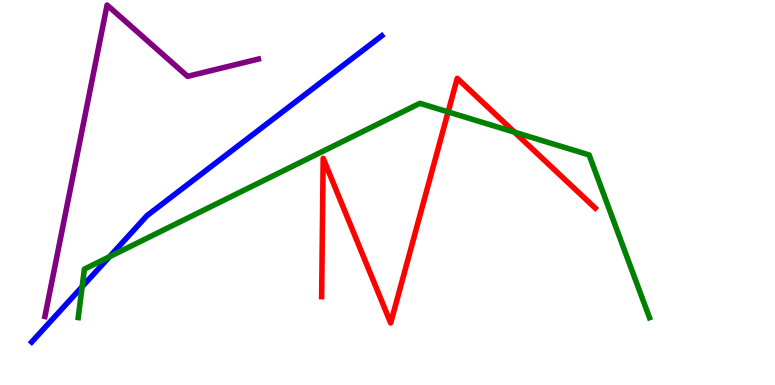[{'lines': ['blue', 'red'], 'intersections': []}, {'lines': ['green', 'red'], 'intersections': [{'x': 5.78, 'y': 7.09}, {'x': 6.64, 'y': 6.57}]}, {'lines': ['purple', 'red'], 'intersections': []}, {'lines': ['blue', 'green'], 'intersections': [{'x': 1.06, 'y': 2.55}, {'x': 1.41, 'y': 3.33}]}, {'lines': ['blue', 'purple'], 'intersections': []}, {'lines': ['green', 'purple'], 'intersections': []}]